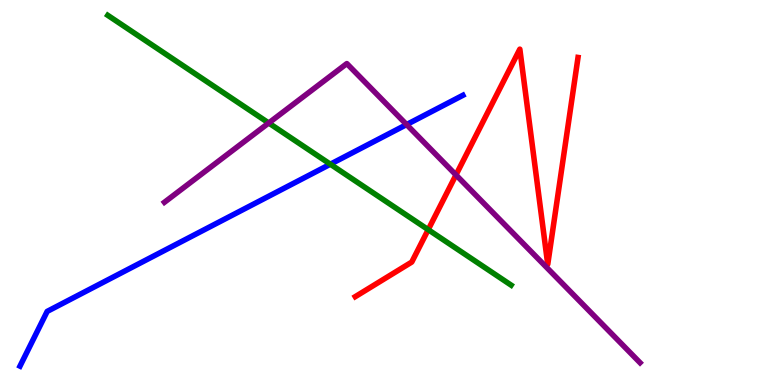[{'lines': ['blue', 'red'], 'intersections': []}, {'lines': ['green', 'red'], 'intersections': [{'x': 5.53, 'y': 4.03}]}, {'lines': ['purple', 'red'], 'intersections': [{'x': 5.88, 'y': 5.46}]}, {'lines': ['blue', 'green'], 'intersections': [{'x': 4.26, 'y': 5.73}]}, {'lines': ['blue', 'purple'], 'intersections': [{'x': 5.25, 'y': 6.76}]}, {'lines': ['green', 'purple'], 'intersections': [{'x': 3.47, 'y': 6.81}]}]